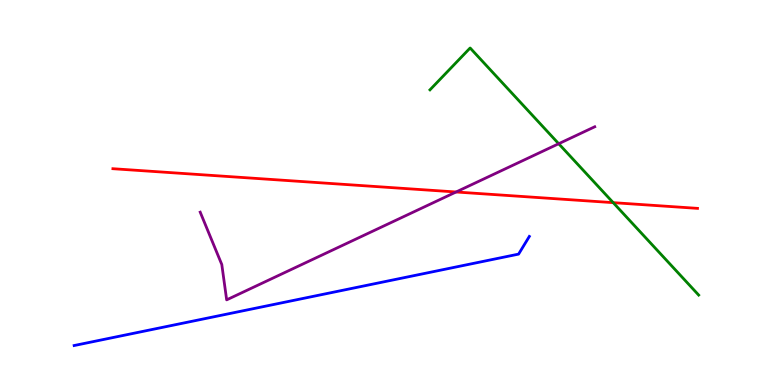[{'lines': ['blue', 'red'], 'intersections': []}, {'lines': ['green', 'red'], 'intersections': [{'x': 7.91, 'y': 4.74}]}, {'lines': ['purple', 'red'], 'intersections': [{'x': 5.88, 'y': 5.01}]}, {'lines': ['blue', 'green'], 'intersections': []}, {'lines': ['blue', 'purple'], 'intersections': []}, {'lines': ['green', 'purple'], 'intersections': [{'x': 7.21, 'y': 6.27}]}]